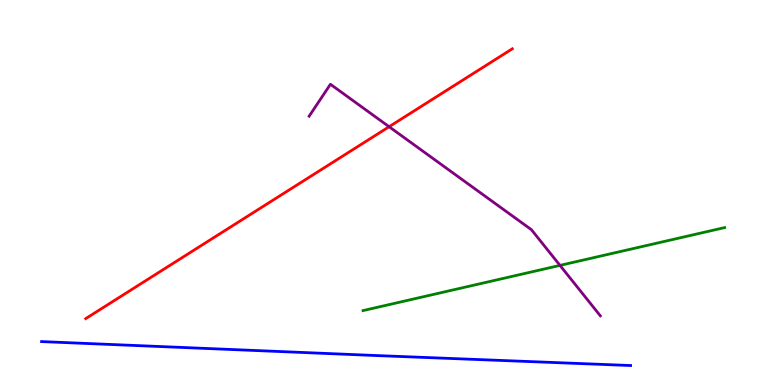[{'lines': ['blue', 'red'], 'intersections': []}, {'lines': ['green', 'red'], 'intersections': []}, {'lines': ['purple', 'red'], 'intersections': [{'x': 5.02, 'y': 6.71}]}, {'lines': ['blue', 'green'], 'intersections': []}, {'lines': ['blue', 'purple'], 'intersections': []}, {'lines': ['green', 'purple'], 'intersections': [{'x': 7.23, 'y': 3.11}]}]